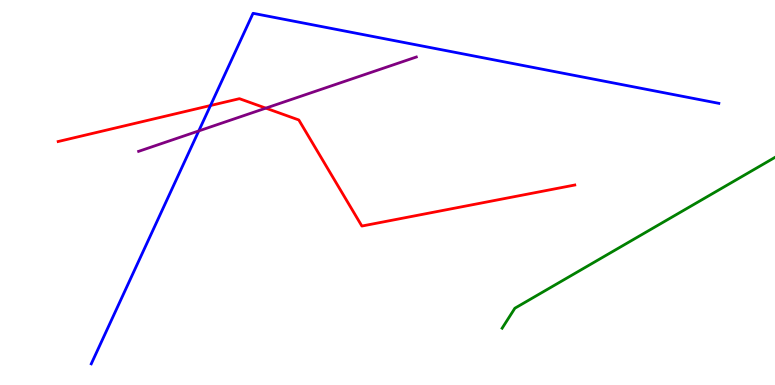[{'lines': ['blue', 'red'], 'intersections': [{'x': 2.72, 'y': 7.26}]}, {'lines': ['green', 'red'], 'intersections': []}, {'lines': ['purple', 'red'], 'intersections': [{'x': 3.43, 'y': 7.19}]}, {'lines': ['blue', 'green'], 'intersections': []}, {'lines': ['blue', 'purple'], 'intersections': [{'x': 2.56, 'y': 6.6}]}, {'lines': ['green', 'purple'], 'intersections': []}]